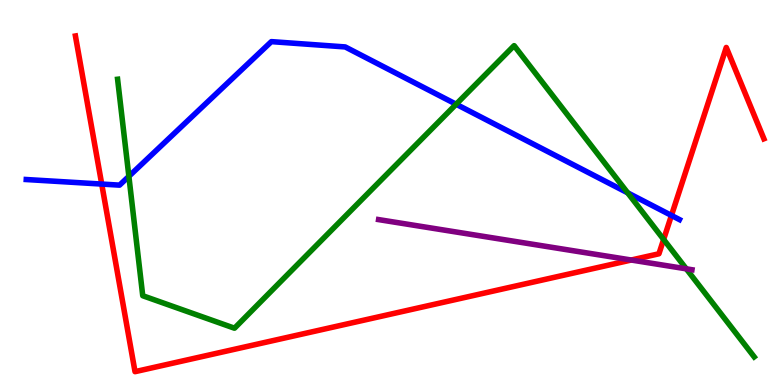[{'lines': ['blue', 'red'], 'intersections': [{'x': 1.31, 'y': 5.22}, {'x': 8.66, 'y': 4.4}]}, {'lines': ['green', 'red'], 'intersections': [{'x': 8.56, 'y': 3.78}]}, {'lines': ['purple', 'red'], 'intersections': [{'x': 8.15, 'y': 3.25}]}, {'lines': ['blue', 'green'], 'intersections': [{'x': 1.66, 'y': 5.42}, {'x': 5.89, 'y': 7.29}, {'x': 8.1, 'y': 4.99}]}, {'lines': ['blue', 'purple'], 'intersections': []}, {'lines': ['green', 'purple'], 'intersections': [{'x': 8.86, 'y': 3.02}]}]